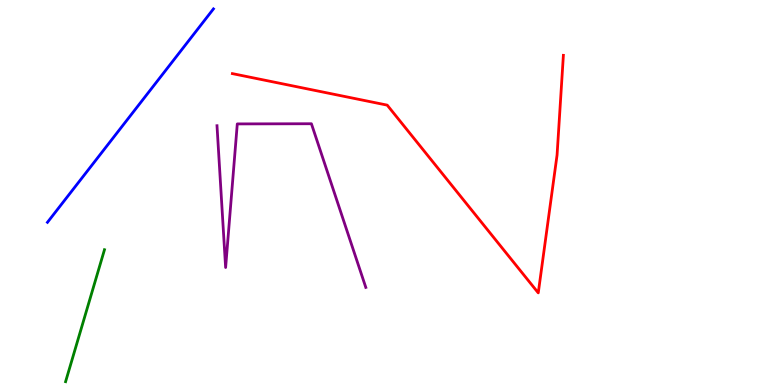[{'lines': ['blue', 'red'], 'intersections': []}, {'lines': ['green', 'red'], 'intersections': []}, {'lines': ['purple', 'red'], 'intersections': []}, {'lines': ['blue', 'green'], 'intersections': []}, {'lines': ['blue', 'purple'], 'intersections': []}, {'lines': ['green', 'purple'], 'intersections': []}]